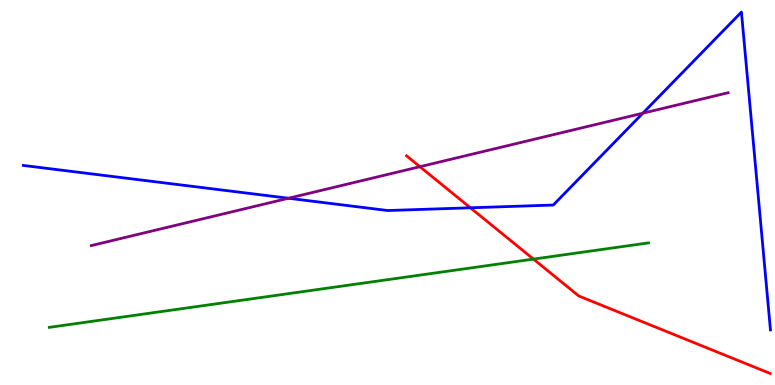[{'lines': ['blue', 'red'], 'intersections': [{'x': 6.07, 'y': 4.6}]}, {'lines': ['green', 'red'], 'intersections': [{'x': 6.88, 'y': 3.27}]}, {'lines': ['purple', 'red'], 'intersections': [{'x': 5.42, 'y': 5.67}]}, {'lines': ['blue', 'green'], 'intersections': []}, {'lines': ['blue', 'purple'], 'intersections': [{'x': 3.72, 'y': 4.85}, {'x': 8.29, 'y': 7.06}]}, {'lines': ['green', 'purple'], 'intersections': []}]